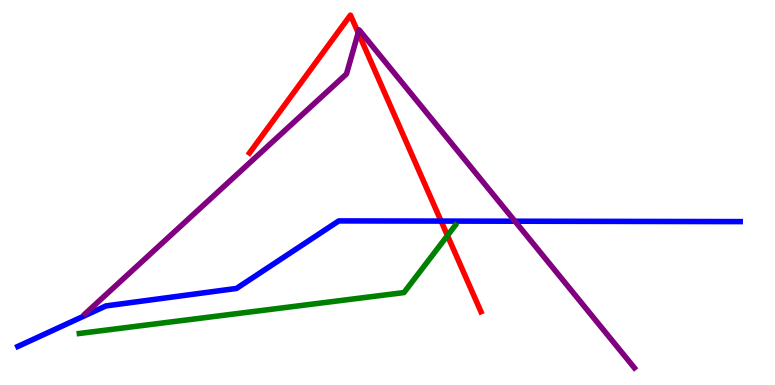[{'lines': ['blue', 'red'], 'intersections': [{'x': 5.69, 'y': 4.26}]}, {'lines': ['green', 'red'], 'intersections': [{'x': 5.77, 'y': 3.88}]}, {'lines': ['purple', 'red'], 'intersections': [{'x': 4.62, 'y': 9.15}]}, {'lines': ['blue', 'green'], 'intersections': []}, {'lines': ['blue', 'purple'], 'intersections': [{'x': 6.64, 'y': 4.25}]}, {'lines': ['green', 'purple'], 'intersections': []}]